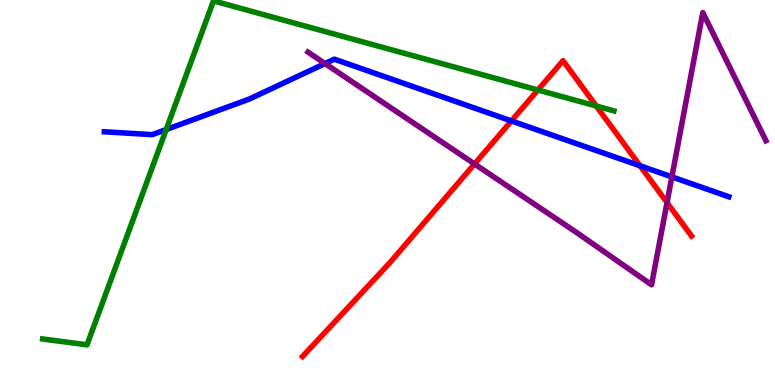[{'lines': ['blue', 'red'], 'intersections': [{'x': 6.6, 'y': 6.86}, {'x': 8.26, 'y': 5.69}]}, {'lines': ['green', 'red'], 'intersections': [{'x': 6.94, 'y': 7.66}, {'x': 7.69, 'y': 7.25}]}, {'lines': ['purple', 'red'], 'intersections': [{'x': 6.12, 'y': 5.74}, {'x': 8.61, 'y': 4.74}]}, {'lines': ['blue', 'green'], 'intersections': [{'x': 2.14, 'y': 6.64}]}, {'lines': ['blue', 'purple'], 'intersections': [{'x': 4.19, 'y': 8.35}, {'x': 8.67, 'y': 5.41}]}, {'lines': ['green', 'purple'], 'intersections': []}]